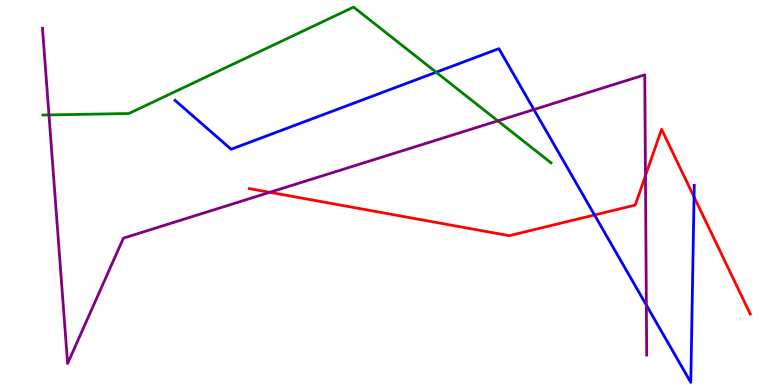[{'lines': ['blue', 'red'], 'intersections': [{'x': 7.67, 'y': 4.42}, {'x': 8.96, 'y': 4.89}]}, {'lines': ['green', 'red'], 'intersections': []}, {'lines': ['purple', 'red'], 'intersections': [{'x': 3.48, 'y': 5.01}, {'x': 8.33, 'y': 5.44}]}, {'lines': ['blue', 'green'], 'intersections': [{'x': 5.63, 'y': 8.12}]}, {'lines': ['blue', 'purple'], 'intersections': [{'x': 6.89, 'y': 7.15}, {'x': 8.34, 'y': 2.07}]}, {'lines': ['green', 'purple'], 'intersections': [{'x': 0.632, 'y': 7.01}, {'x': 6.42, 'y': 6.86}]}]